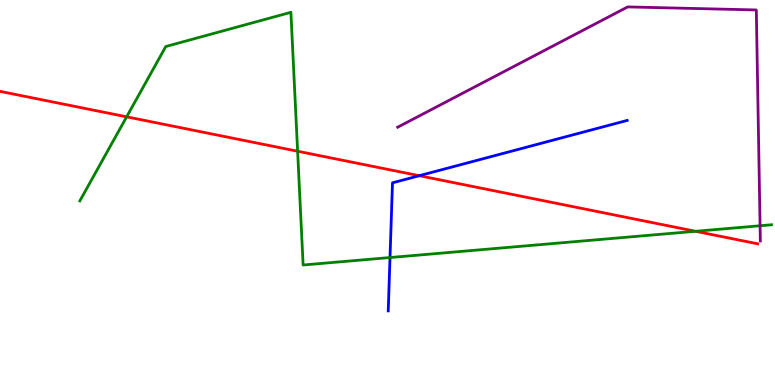[{'lines': ['blue', 'red'], 'intersections': [{'x': 5.41, 'y': 5.44}]}, {'lines': ['green', 'red'], 'intersections': [{'x': 1.63, 'y': 6.97}, {'x': 3.84, 'y': 6.07}, {'x': 8.97, 'y': 3.99}]}, {'lines': ['purple', 'red'], 'intersections': []}, {'lines': ['blue', 'green'], 'intersections': [{'x': 5.03, 'y': 3.31}]}, {'lines': ['blue', 'purple'], 'intersections': []}, {'lines': ['green', 'purple'], 'intersections': [{'x': 9.81, 'y': 4.14}]}]